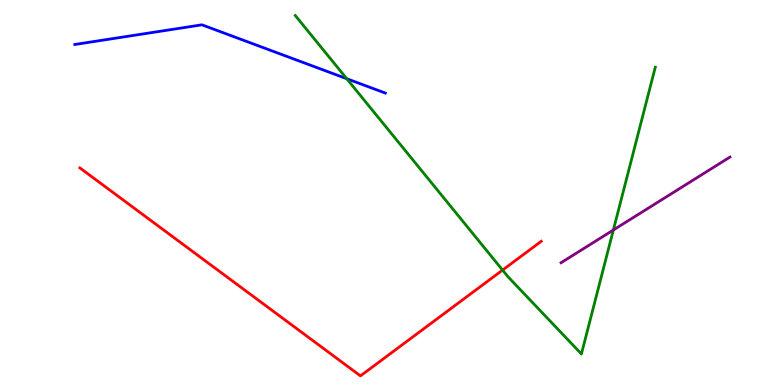[{'lines': ['blue', 'red'], 'intersections': []}, {'lines': ['green', 'red'], 'intersections': [{'x': 6.48, 'y': 2.98}]}, {'lines': ['purple', 'red'], 'intersections': []}, {'lines': ['blue', 'green'], 'intersections': [{'x': 4.47, 'y': 7.96}]}, {'lines': ['blue', 'purple'], 'intersections': []}, {'lines': ['green', 'purple'], 'intersections': [{'x': 7.91, 'y': 4.03}]}]